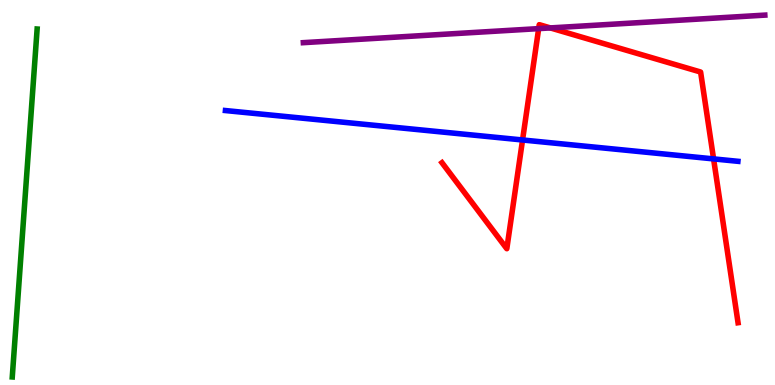[{'lines': ['blue', 'red'], 'intersections': [{'x': 6.74, 'y': 6.36}, {'x': 9.21, 'y': 5.87}]}, {'lines': ['green', 'red'], 'intersections': []}, {'lines': ['purple', 'red'], 'intersections': [{'x': 6.95, 'y': 9.26}, {'x': 7.1, 'y': 9.27}]}, {'lines': ['blue', 'green'], 'intersections': []}, {'lines': ['blue', 'purple'], 'intersections': []}, {'lines': ['green', 'purple'], 'intersections': []}]